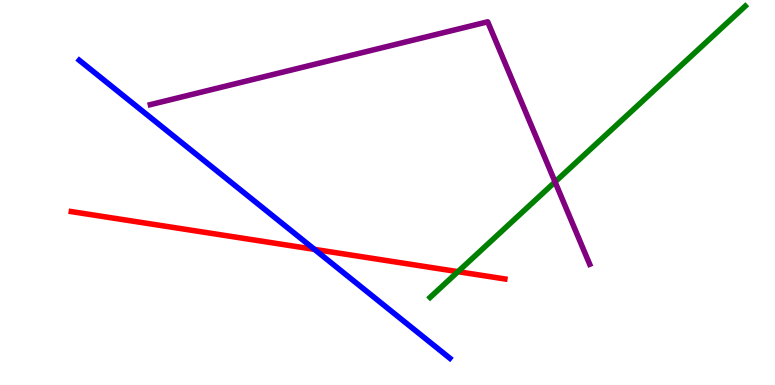[{'lines': ['blue', 'red'], 'intersections': [{'x': 4.06, 'y': 3.52}]}, {'lines': ['green', 'red'], 'intersections': [{'x': 5.91, 'y': 2.94}]}, {'lines': ['purple', 'red'], 'intersections': []}, {'lines': ['blue', 'green'], 'intersections': []}, {'lines': ['blue', 'purple'], 'intersections': []}, {'lines': ['green', 'purple'], 'intersections': [{'x': 7.16, 'y': 5.27}]}]